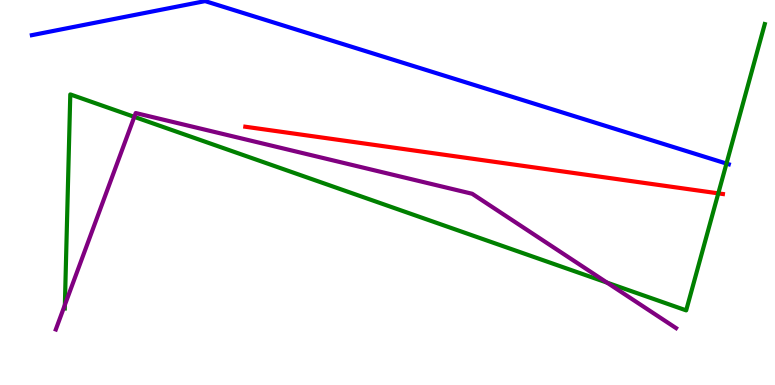[{'lines': ['blue', 'red'], 'intersections': []}, {'lines': ['green', 'red'], 'intersections': [{'x': 9.27, 'y': 4.98}]}, {'lines': ['purple', 'red'], 'intersections': []}, {'lines': ['blue', 'green'], 'intersections': [{'x': 9.37, 'y': 5.75}]}, {'lines': ['blue', 'purple'], 'intersections': []}, {'lines': ['green', 'purple'], 'intersections': [{'x': 0.837, 'y': 2.08}, {'x': 1.73, 'y': 6.96}, {'x': 7.83, 'y': 2.66}]}]